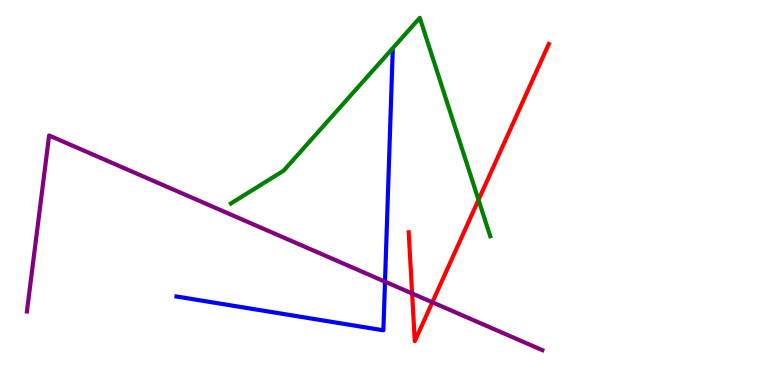[{'lines': ['blue', 'red'], 'intersections': []}, {'lines': ['green', 'red'], 'intersections': [{'x': 6.17, 'y': 4.81}]}, {'lines': ['purple', 'red'], 'intersections': [{'x': 5.32, 'y': 2.38}, {'x': 5.58, 'y': 2.15}]}, {'lines': ['blue', 'green'], 'intersections': []}, {'lines': ['blue', 'purple'], 'intersections': [{'x': 4.97, 'y': 2.68}]}, {'lines': ['green', 'purple'], 'intersections': []}]